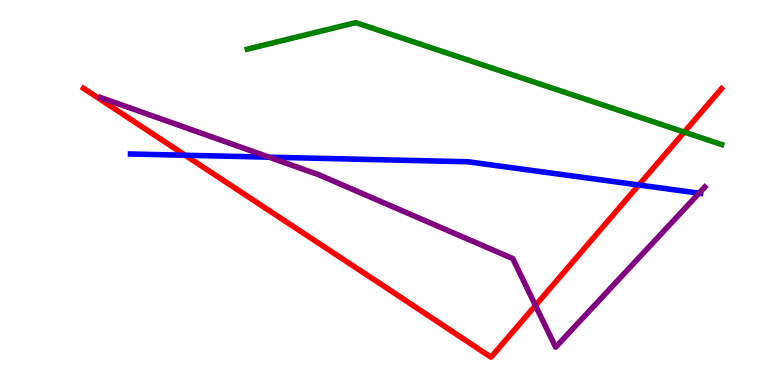[{'lines': ['blue', 'red'], 'intersections': [{'x': 2.39, 'y': 5.97}, {'x': 8.24, 'y': 5.2}]}, {'lines': ['green', 'red'], 'intersections': [{'x': 8.83, 'y': 6.57}]}, {'lines': ['purple', 'red'], 'intersections': [{'x': 6.91, 'y': 2.07}]}, {'lines': ['blue', 'green'], 'intersections': []}, {'lines': ['blue', 'purple'], 'intersections': [{'x': 3.47, 'y': 5.92}, {'x': 9.02, 'y': 4.98}]}, {'lines': ['green', 'purple'], 'intersections': []}]